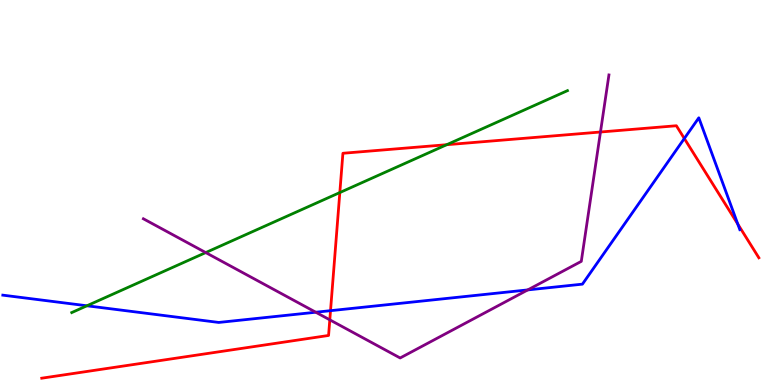[{'lines': ['blue', 'red'], 'intersections': [{'x': 4.26, 'y': 1.93}, {'x': 8.83, 'y': 6.4}, {'x': 9.52, 'y': 4.18}]}, {'lines': ['green', 'red'], 'intersections': [{'x': 4.38, 'y': 5.0}, {'x': 5.76, 'y': 6.24}]}, {'lines': ['purple', 'red'], 'intersections': [{'x': 4.26, 'y': 1.69}, {'x': 7.75, 'y': 6.57}]}, {'lines': ['blue', 'green'], 'intersections': [{'x': 1.12, 'y': 2.06}]}, {'lines': ['blue', 'purple'], 'intersections': [{'x': 4.07, 'y': 1.89}, {'x': 6.81, 'y': 2.47}]}, {'lines': ['green', 'purple'], 'intersections': [{'x': 2.65, 'y': 3.44}]}]